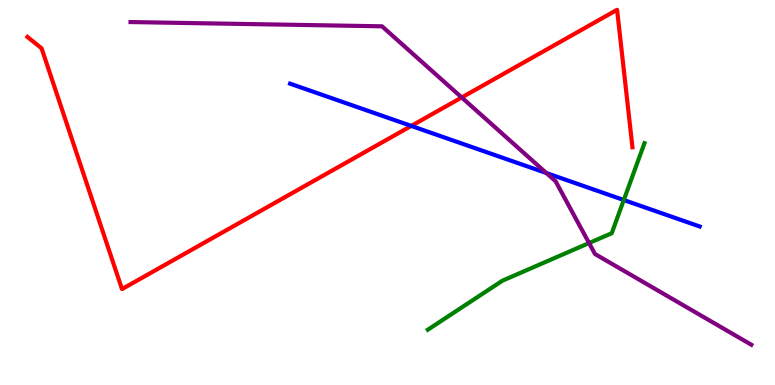[{'lines': ['blue', 'red'], 'intersections': [{'x': 5.31, 'y': 6.73}]}, {'lines': ['green', 'red'], 'intersections': []}, {'lines': ['purple', 'red'], 'intersections': [{'x': 5.96, 'y': 7.47}]}, {'lines': ['blue', 'green'], 'intersections': [{'x': 8.05, 'y': 4.8}]}, {'lines': ['blue', 'purple'], 'intersections': [{'x': 7.05, 'y': 5.51}]}, {'lines': ['green', 'purple'], 'intersections': [{'x': 7.6, 'y': 3.69}]}]